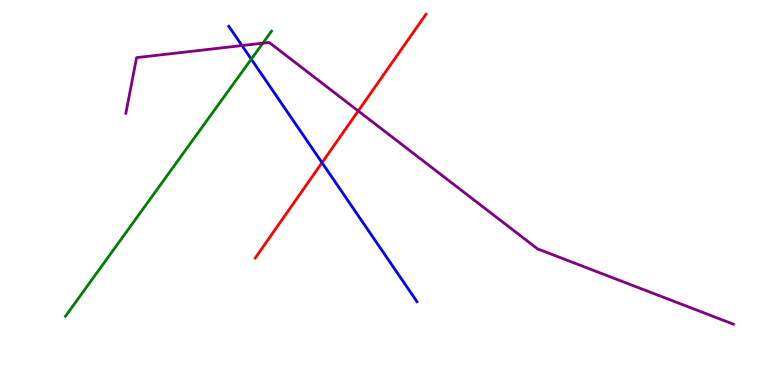[{'lines': ['blue', 'red'], 'intersections': [{'x': 4.16, 'y': 5.77}]}, {'lines': ['green', 'red'], 'intersections': []}, {'lines': ['purple', 'red'], 'intersections': [{'x': 4.62, 'y': 7.12}]}, {'lines': ['blue', 'green'], 'intersections': [{'x': 3.24, 'y': 8.46}]}, {'lines': ['blue', 'purple'], 'intersections': [{'x': 3.12, 'y': 8.82}]}, {'lines': ['green', 'purple'], 'intersections': [{'x': 3.39, 'y': 8.88}]}]